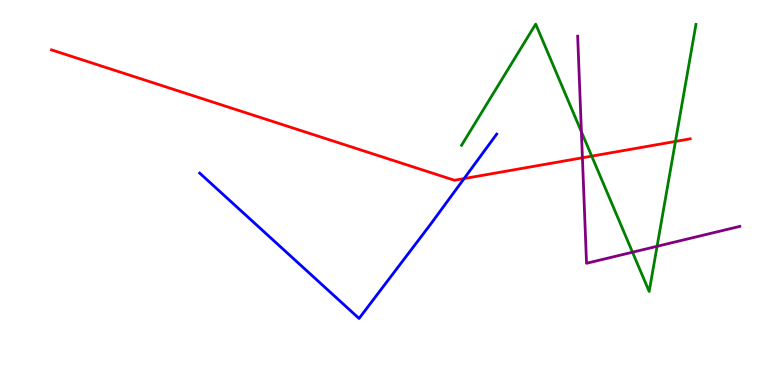[{'lines': ['blue', 'red'], 'intersections': [{'x': 5.99, 'y': 5.36}]}, {'lines': ['green', 'red'], 'intersections': [{'x': 7.64, 'y': 5.94}, {'x': 8.72, 'y': 6.33}]}, {'lines': ['purple', 'red'], 'intersections': [{'x': 7.52, 'y': 5.9}]}, {'lines': ['blue', 'green'], 'intersections': []}, {'lines': ['blue', 'purple'], 'intersections': []}, {'lines': ['green', 'purple'], 'intersections': [{'x': 7.5, 'y': 6.58}, {'x': 8.16, 'y': 3.45}, {'x': 8.48, 'y': 3.6}]}]